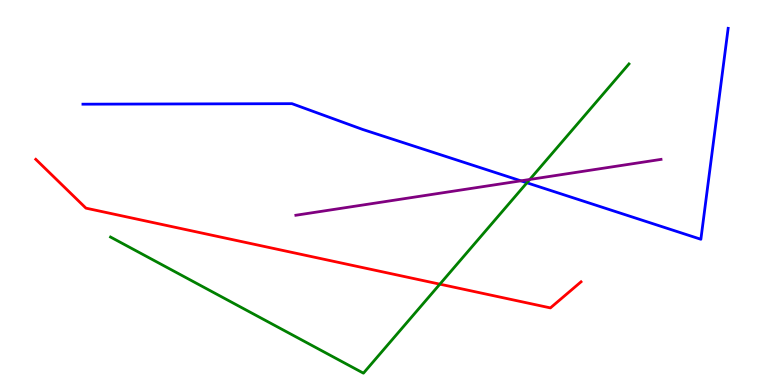[{'lines': ['blue', 'red'], 'intersections': []}, {'lines': ['green', 'red'], 'intersections': [{'x': 5.68, 'y': 2.62}]}, {'lines': ['purple', 'red'], 'intersections': []}, {'lines': ['blue', 'green'], 'intersections': [{'x': 6.8, 'y': 5.25}]}, {'lines': ['blue', 'purple'], 'intersections': [{'x': 6.72, 'y': 5.3}]}, {'lines': ['green', 'purple'], 'intersections': [{'x': 6.84, 'y': 5.34}]}]